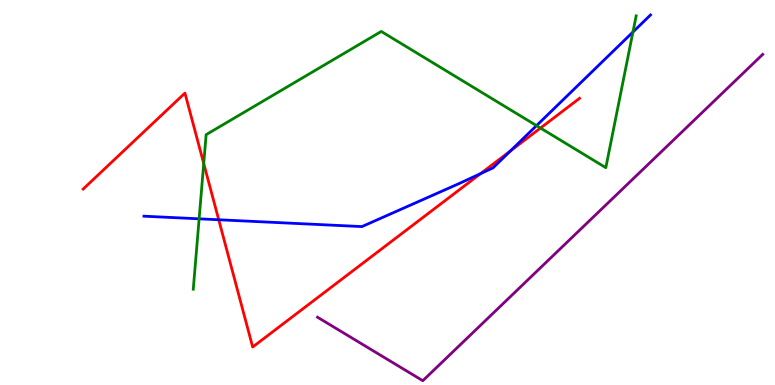[{'lines': ['blue', 'red'], 'intersections': [{'x': 2.82, 'y': 4.29}, {'x': 6.2, 'y': 5.49}, {'x': 6.59, 'y': 6.08}]}, {'lines': ['green', 'red'], 'intersections': [{'x': 2.63, 'y': 5.75}, {'x': 6.97, 'y': 6.67}]}, {'lines': ['purple', 'red'], 'intersections': []}, {'lines': ['blue', 'green'], 'intersections': [{'x': 2.57, 'y': 4.32}, {'x': 6.92, 'y': 6.74}, {'x': 8.17, 'y': 9.17}]}, {'lines': ['blue', 'purple'], 'intersections': []}, {'lines': ['green', 'purple'], 'intersections': []}]